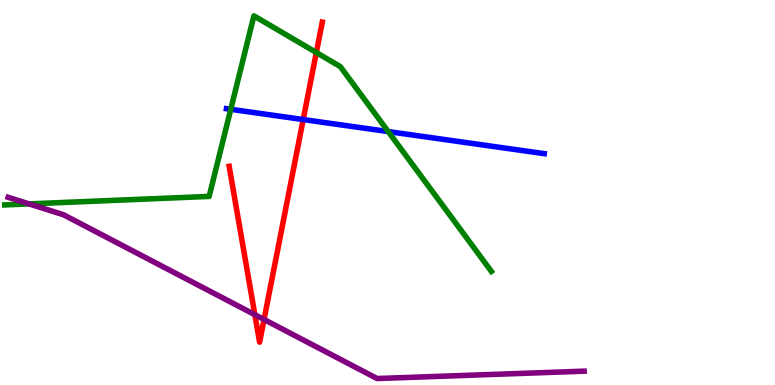[{'lines': ['blue', 'red'], 'intersections': [{'x': 3.91, 'y': 6.89}]}, {'lines': ['green', 'red'], 'intersections': [{'x': 4.08, 'y': 8.64}]}, {'lines': ['purple', 'red'], 'intersections': [{'x': 3.29, 'y': 1.83}, {'x': 3.41, 'y': 1.7}]}, {'lines': ['blue', 'green'], 'intersections': [{'x': 2.98, 'y': 7.16}, {'x': 5.01, 'y': 6.58}]}, {'lines': ['blue', 'purple'], 'intersections': []}, {'lines': ['green', 'purple'], 'intersections': [{'x': 0.375, 'y': 4.7}]}]